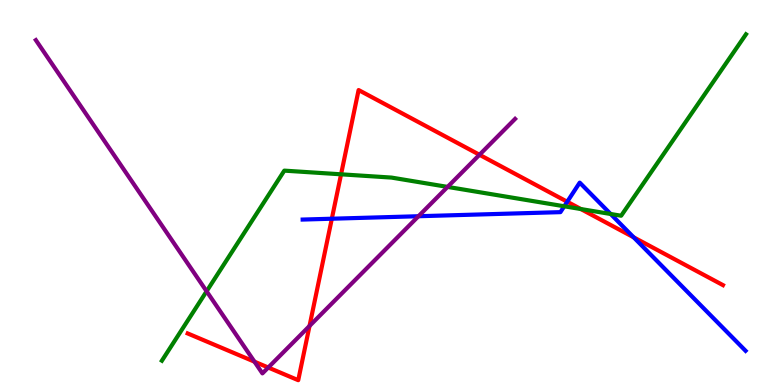[{'lines': ['blue', 'red'], 'intersections': [{'x': 4.28, 'y': 4.32}, {'x': 7.32, 'y': 4.76}, {'x': 8.18, 'y': 3.84}]}, {'lines': ['green', 'red'], 'intersections': [{'x': 4.4, 'y': 5.47}, {'x': 7.49, 'y': 4.57}]}, {'lines': ['purple', 'red'], 'intersections': [{'x': 3.28, 'y': 0.605}, {'x': 3.46, 'y': 0.454}, {'x': 3.99, 'y': 1.53}, {'x': 6.19, 'y': 5.98}]}, {'lines': ['blue', 'green'], 'intersections': [{'x': 7.28, 'y': 4.64}, {'x': 7.88, 'y': 4.44}]}, {'lines': ['blue', 'purple'], 'intersections': [{'x': 5.4, 'y': 4.38}]}, {'lines': ['green', 'purple'], 'intersections': [{'x': 2.67, 'y': 2.43}, {'x': 5.78, 'y': 5.15}]}]